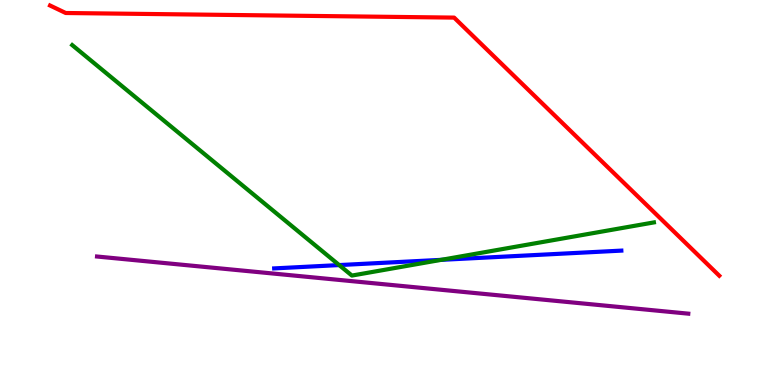[{'lines': ['blue', 'red'], 'intersections': []}, {'lines': ['green', 'red'], 'intersections': []}, {'lines': ['purple', 'red'], 'intersections': []}, {'lines': ['blue', 'green'], 'intersections': [{'x': 4.38, 'y': 3.11}, {'x': 5.69, 'y': 3.25}]}, {'lines': ['blue', 'purple'], 'intersections': []}, {'lines': ['green', 'purple'], 'intersections': []}]